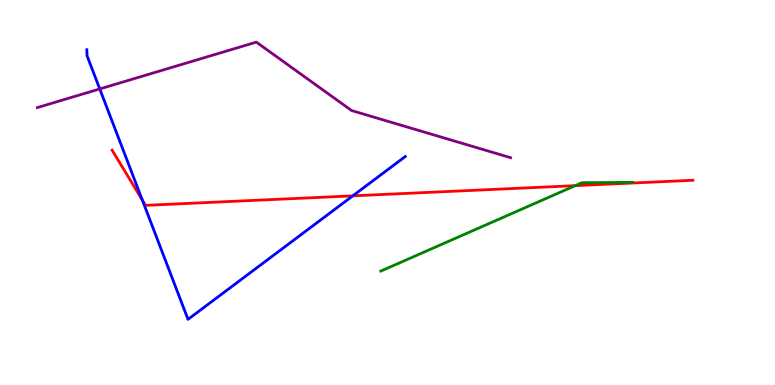[{'lines': ['blue', 'red'], 'intersections': [{'x': 1.84, 'y': 4.8}, {'x': 4.55, 'y': 4.91}]}, {'lines': ['green', 'red'], 'intersections': [{'x': 7.42, 'y': 5.18}]}, {'lines': ['purple', 'red'], 'intersections': []}, {'lines': ['blue', 'green'], 'intersections': []}, {'lines': ['blue', 'purple'], 'intersections': [{'x': 1.29, 'y': 7.69}]}, {'lines': ['green', 'purple'], 'intersections': []}]